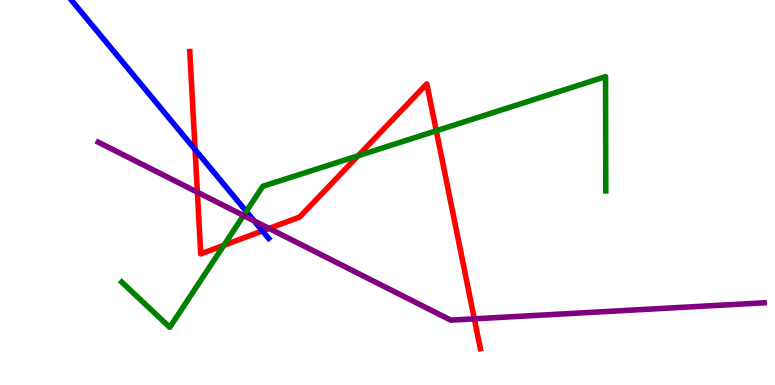[{'lines': ['blue', 'red'], 'intersections': [{'x': 2.52, 'y': 6.12}, {'x': 3.39, 'y': 4.0}]}, {'lines': ['green', 'red'], 'intersections': [{'x': 2.89, 'y': 3.63}, {'x': 4.62, 'y': 5.95}, {'x': 5.63, 'y': 6.6}]}, {'lines': ['purple', 'red'], 'intersections': [{'x': 2.55, 'y': 5.01}, {'x': 3.47, 'y': 4.07}, {'x': 6.12, 'y': 1.72}]}, {'lines': ['blue', 'green'], 'intersections': [{'x': 3.18, 'y': 4.51}]}, {'lines': ['blue', 'purple'], 'intersections': [{'x': 3.28, 'y': 4.26}]}, {'lines': ['green', 'purple'], 'intersections': [{'x': 3.14, 'y': 4.4}]}]